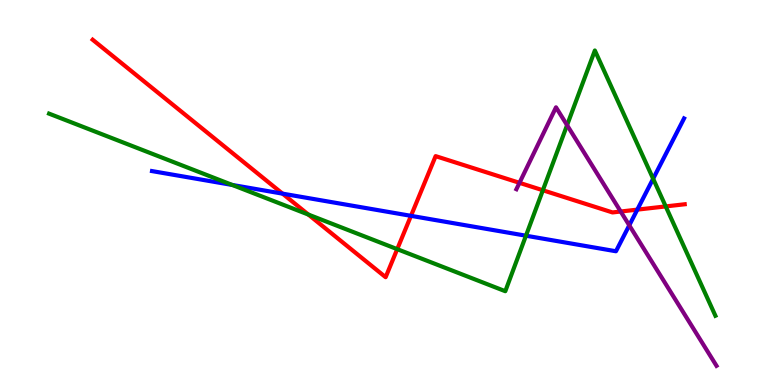[{'lines': ['blue', 'red'], 'intersections': [{'x': 3.65, 'y': 4.97}, {'x': 5.3, 'y': 4.39}, {'x': 8.22, 'y': 4.56}]}, {'lines': ['green', 'red'], 'intersections': [{'x': 3.98, 'y': 4.43}, {'x': 5.13, 'y': 3.53}, {'x': 7.0, 'y': 5.06}, {'x': 8.59, 'y': 4.64}]}, {'lines': ['purple', 'red'], 'intersections': [{'x': 6.7, 'y': 5.25}, {'x': 8.01, 'y': 4.51}]}, {'lines': ['blue', 'green'], 'intersections': [{'x': 3.0, 'y': 5.2}, {'x': 6.79, 'y': 3.88}, {'x': 8.43, 'y': 5.36}]}, {'lines': ['blue', 'purple'], 'intersections': [{'x': 8.12, 'y': 4.15}]}, {'lines': ['green', 'purple'], 'intersections': [{'x': 7.32, 'y': 6.75}]}]